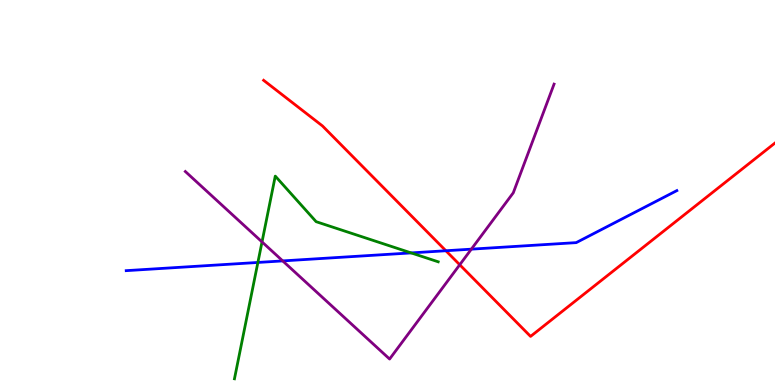[{'lines': ['blue', 'red'], 'intersections': [{'x': 5.75, 'y': 3.49}]}, {'lines': ['green', 'red'], 'intersections': []}, {'lines': ['purple', 'red'], 'intersections': [{'x': 5.93, 'y': 3.12}]}, {'lines': ['blue', 'green'], 'intersections': [{'x': 3.33, 'y': 3.18}, {'x': 5.31, 'y': 3.43}]}, {'lines': ['blue', 'purple'], 'intersections': [{'x': 3.65, 'y': 3.22}, {'x': 6.08, 'y': 3.53}]}, {'lines': ['green', 'purple'], 'intersections': [{'x': 3.38, 'y': 3.72}]}]